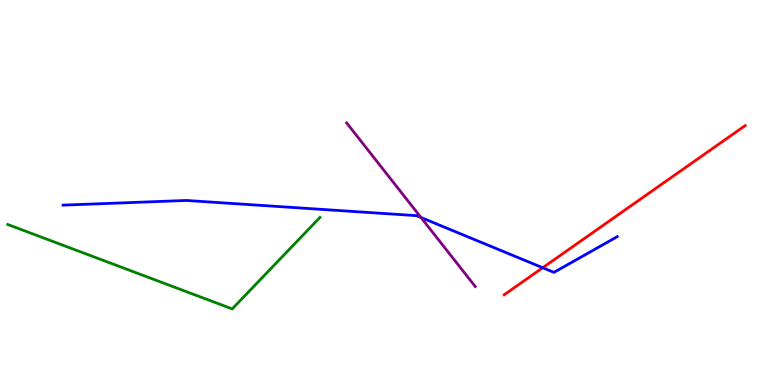[{'lines': ['blue', 'red'], 'intersections': [{'x': 7.0, 'y': 3.05}]}, {'lines': ['green', 'red'], 'intersections': []}, {'lines': ['purple', 'red'], 'intersections': []}, {'lines': ['blue', 'green'], 'intersections': []}, {'lines': ['blue', 'purple'], 'intersections': [{'x': 5.43, 'y': 4.35}]}, {'lines': ['green', 'purple'], 'intersections': []}]